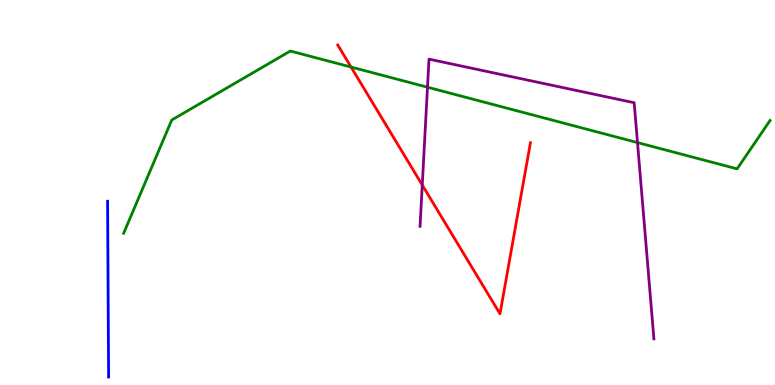[{'lines': ['blue', 'red'], 'intersections': []}, {'lines': ['green', 'red'], 'intersections': [{'x': 4.53, 'y': 8.26}]}, {'lines': ['purple', 'red'], 'intersections': [{'x': 5.45, 'y': 5.19}]}, {'lines': ['blue', 'green'], 'intersections': []}, {'lines': ['blue', 'purple'], 'intersections': []}, {'lines': ['green', 'purple'], 'intersections': [{'x': 5.52, 'y': 7.73}, {'x': 8.23, 'y': 6.3}]}]